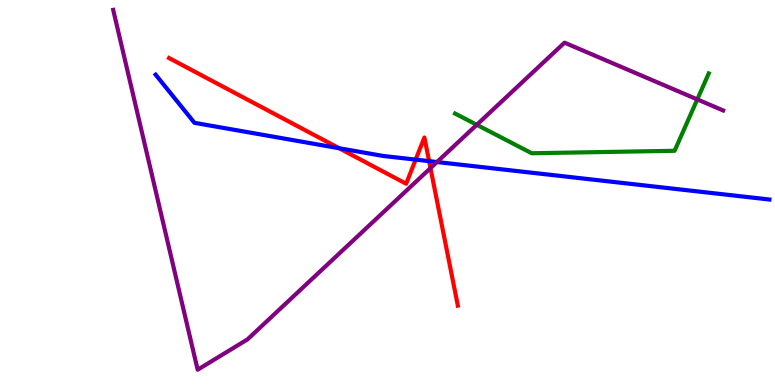[{'lines': ['blue', 'red'], 'intersections': [{'x': 4.38, 'y': 6.15}, {'x': 5.36, 'y': 5.85}, {'x': 5.54, 'y': 5.81}]}, {'lines': ['green', 'red'], 'intersections': []}, {'lines': ['purple', 'red'], 'intersections': [{'x': 5.55, 'y': 5.63}]}, {'lines': ['blue', 'green'], 'intersections': []}, {'lines': ['blue', 'purple'], 'intersections': [{'x': 5.64, 'y': 5.79}]}, {'lines': ['green', 'purple'], 'intersections': [{'x': 6.15, 'y': 6.76}, {'x': 9.0, 'y': 7.42}]}]